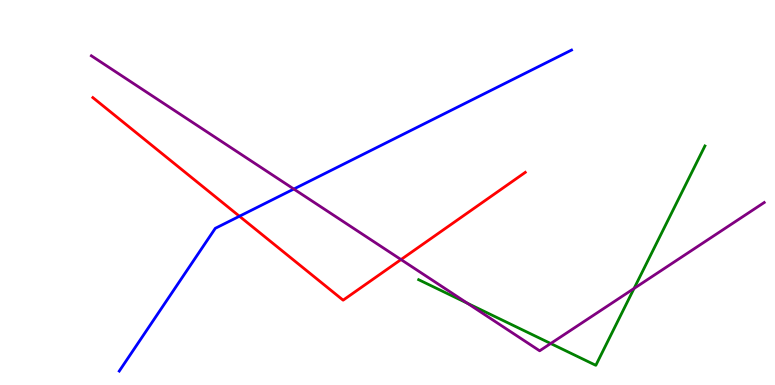[{'lines': ['blue', 'red'], 'intersections': [{'x': 3.09, 'y': 4.38}]}, {'lines': ['green', 'red'], 'intersections': []}, {'lines': ['purple', 'red'], 'intersections': [{'x': 5.17, 'y': 3.26}]}, {'lines': ['blue', 'green'], 'intersections': []}, {'lines': ['blue', 'purple'], 'intersections': [{'x': 3.79, 'y': 5.09}]}, {'lines': ['green', 'purple'], 'intersections': [{'x': 6.03, 'y': 2.12}, {'x': 7.11, 'y': 1.08}, {'x': 8.18, 'y': 2.51}]}]